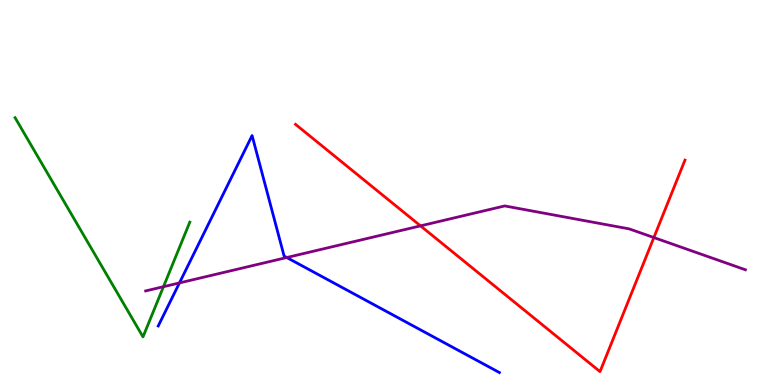[{'lines': ['blue', 'red'], 'intersections': []}, {'lines': ['green', 'red'], 'intersections': []}, {'lines': ['purple', 'red'], 'intersections': [{'x': 5.43, 'y': 4.13}, {'x': 8.44, 'y': 3.83}]}, {'lines': ['blue', 'green'], 'intersections': []}, {'lines': ['blue', 'purple'], 'intersections': [{'x': 2.32, 'y': 2.65}, {'x': 3.7, 'y': 3.31}]}, {'lines': ['green', 'purple'], 'intersections': [{'x': 2.11, 'y': 2.55}]}]